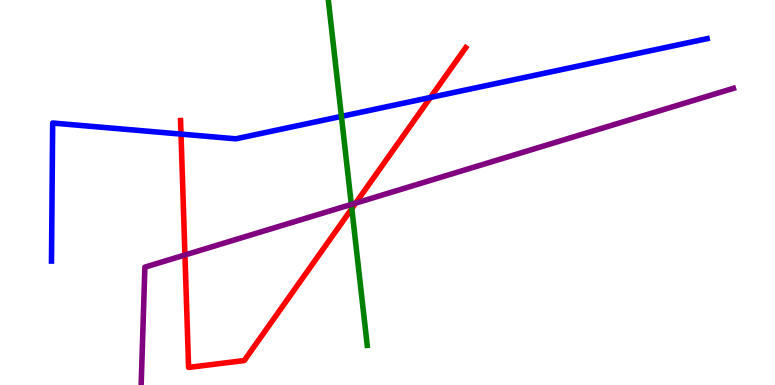[{'lines': ['blue', 'red'], 'intersections': [{'x': 2.34, 'y': 6.52}, {'x': 5.55, 'y': 7.47}]}, {'lines': ['green', 'red'], 'intersections': [{'x': 4.54, 'y': 4.58}]}, {'lines': ['purple', 'red'], 'intersections': [{'x': 2.39, 'y': 3.38}, {'x': 4.59, 'y': 4.72}]}, {'lines': ['blue', 'green'], 'intersections': [{'x': 4.41, 'y': 6.98}]}, {'lines': ['blue', 'purple'], 'intersections': []}, {'lines': ['green', 'purple'], 'intersections': [{'x': 4.53, 'y': 4.69}]}]